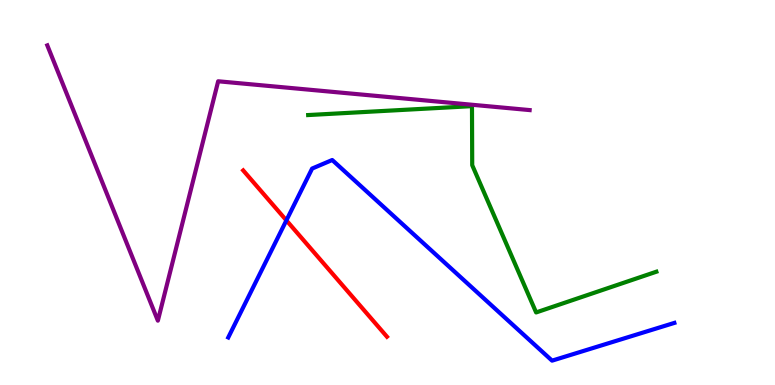[{'lines': ['blue', 'red'], 'intersections': [{'x': 3.7, 'y': 4.28}]}, {'lines': ['green', 'red'], 'intersections': []}, {'lines': ['purple', 'red'], 'intersections': []}, {'lines': ['blue', 'green'], 'intersections': []}, {'lines': ['blue', 'purple'], 'intersections': []}, {'lines': ['green', 'purple'], 'intersections': []}]